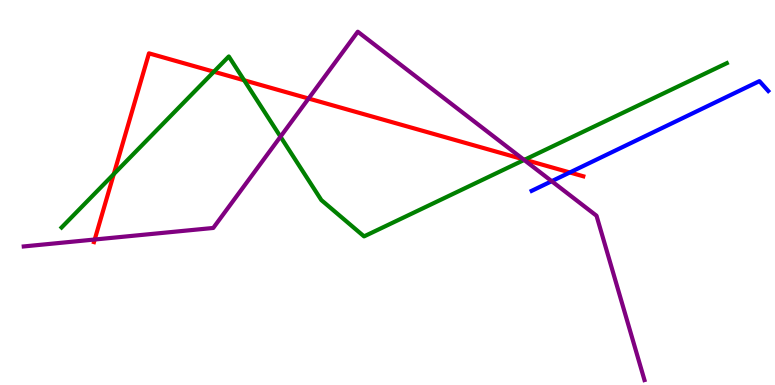[{'lines': ['blue', 'red'], 'intersections': [{'x': 7.35, 'y': 5.52}]}, {'lines': ['green', 'red'], 'intersections': [{'x': 1.47, 'y': 5.48}, {'x': 2.76, 'y': 8.14}, {'x': 3.15, 'y': 7.91}, {'x': 6.77, 'y': 5.85}]}, {'lines': ['purple', 'red'], 'intersections': [{'x': 1.22, 'y': 3.78}, {'x': 3.98, 'y': 7.44}, {'x': 6.75, 'y': 5.86}]}, {'lines': ['blue', 'green'], 'intersections': []}, {'lines': ['blue', 'purple'], 'intersections': [{'x': 7.12, 'y': 5.29}]}, {'lines': ['green', 'purple'], 'intersections': [{'x': 3.62, 'y': 6.45}, {'x': 6.76, 'y': 5.85}]}]